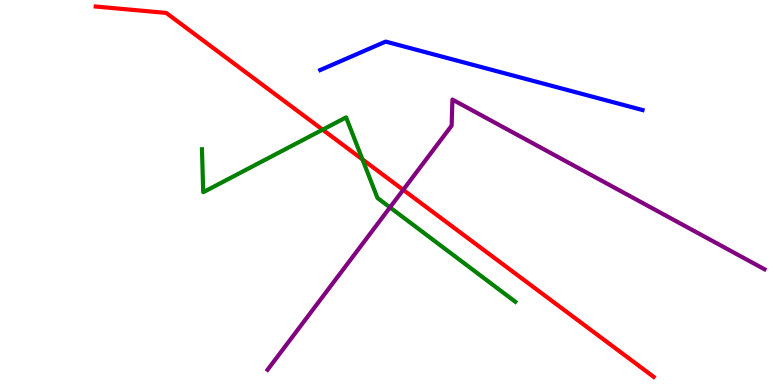[{'lines': ['blue', 'red'], 'intersections': []}, {'lines': ['green', 'red'], 'intersections': [{'x': 4.16, 'y': 6.63}, {'x': 4.68, 'y': 5.86}]}, {'lines': ['purple', 'red'], 'intersections': [{'x': 5.2, 'y': 5.07}]}, {'lines': ['blue', 'green'], 'intersections': []}, {'lines': ['blue', 'purple'], 'intersections': []}, {'lines': ['green', 'purple'], 'intersections': [{'x': 5.03, 'y': 4.61}]}]